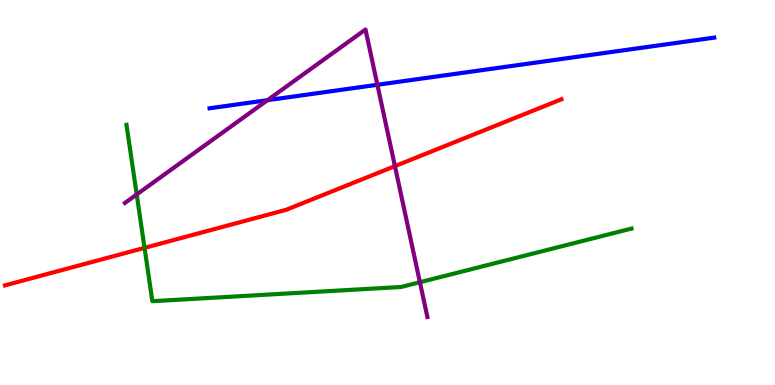[{'lines': ['blue', 'red'], 'intersections': []}, {'lines': ['green', 'red'], 'intersections': [{'x': 1.87, 'y': 3.56}]}, {'lines': ['purple', 'red'], 'intersections': [{'x': 5.1, 'y': 5.68}]}, {'lines': ['blue', 'green'], 'intersections': []}, {'lines': ['blue', 'purple'], 'intersections': [{'x': 3.45, 'y': 7.4}, {'x': 4.87, 'y': 7.8}]}, {'lines': ['green', 'purple'], 'intersections': [{'x': 1.76, 'y': 4.95}, {'x': 5.42, 'y': 2.67}]}]